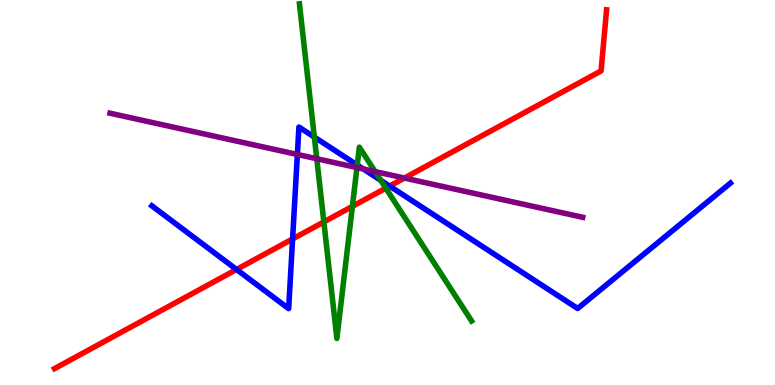[{'lines': ['blue', 'red'], 'intersections': [{'x': 3.05, 'y': 3.0}, {'x': 3.78, 'y': 3.79}, {'x': 5.03, 'y': 5.17}]}, {'lines': ['green', 'red'], 'intersections': [{'x': 4.18, 'y': 4.24}, {'x': 4.55, 'y': 4.64}, {'x': 4.98, 'y': 5.11}]}, {'lines': ['purple', 'red'], 'intersections': [{'x': 5.22, 'y': 5.38}]}, {'lines': ['blue', 'green'], 'intersections': [{'x': 4.06, 'y': 6.44}, {'x': 4.61, 'y': 5.71}, {'x': 4.91, 'y': 5.32}]}, {'lines': ['blue', 'purple'], 'intersections': [{'x': 3.84, 'y': 5.99}, {'x': 4.69, 'y': 5.61}]}, {'lines': ['green', 'purple'], 'intersections': [{'x': 4.09, 'y': 5.88}, {'x': 4.61, 'y': 5.65}, {'x': 4.84, 'y': 5.54}]}]